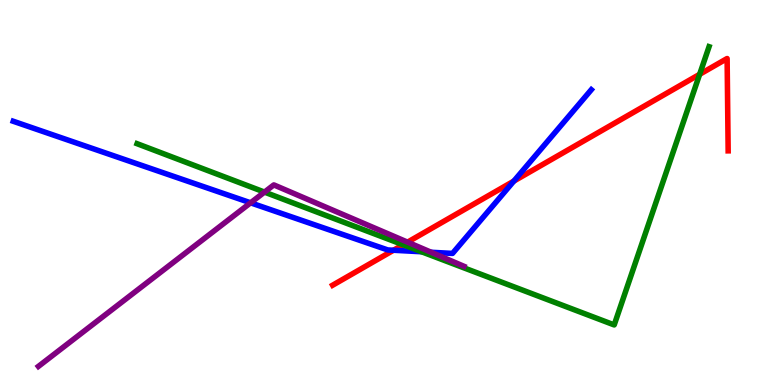[{'lines': ['blue', 'red'], 'intersections': [{'x': 5.08, 'y': 3.5}, {'x': 6.63, 'y': 5.3}]}, {'lines': ['green', 'red'], 'intersections': [{'x': 5.2, 'y': 3.64}, {'x': 9.03, 'y': 8.07}]}, {'lines': ['purple', 'red'], 'intersections': [{'x': 5.26, 'y': 3.71}]}, {'lines': ['blue', 'green'], 'intersections': [{'x': 5.44, 'y': 3.46}]}, {'lines': ['blue', 'purple'], 'intersections': [{'x': 3.23, 'y': 4.73}, {'x': 5.56, 'y': 3.45}]}, {'lines': ['green', 'purple'], 'intersections': [{'x': 3.41, 'y': 5.01}]}]